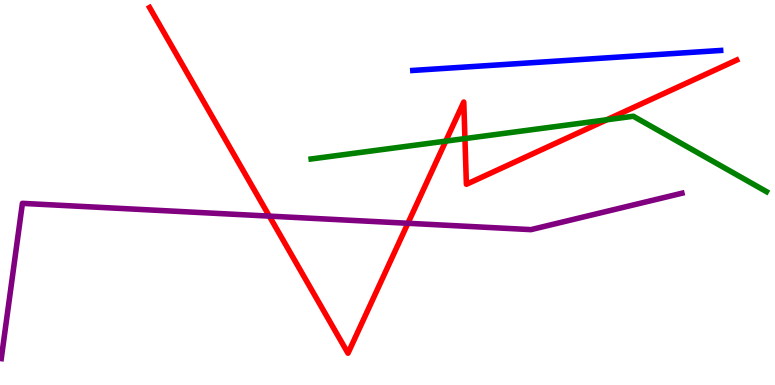[{'lines': ['blue', 'red'], 'intersections': []}, {'lines': ['green', 'red'], 'intersections': [{'x': 5.75, 'y': 6.33}, {'x': 6.0, 'y': 6.4}, {'x': 7.83, 'y': 6.89}]}, {'lines': ['purple', 'red'], 'intersections': [{'x': 3.47, 'y': 4.39}, {'x': 5.26, 'y': 4.2}]}, {'lines': ['blue', 'green'], 'intersections': []}, {'lines': ['blue', 'purple'], 'intersections': []}, {'lines': ['green', 'purple'], 'intersections': []}]